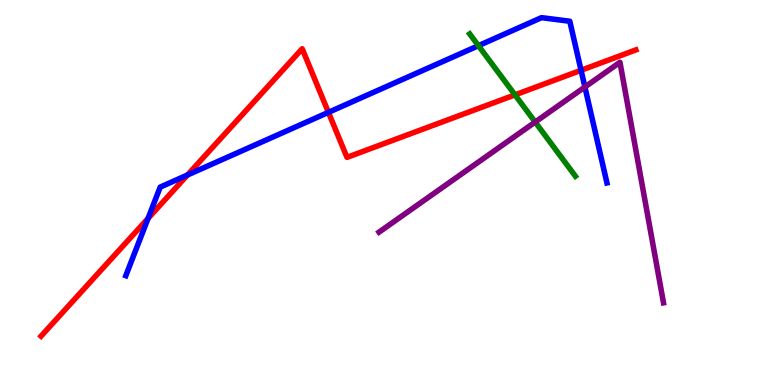[{'lines': ['blue', 'red'], 'intersections': [{'x': 1.91, 'y': 4.33}, {'x': 2.42, 'y': 5.45}, {'x': 4.24, 'y': 7.08}, {'x': 7.5, 'y': 8.17}]}, {'lines': ['green', 'red'], 'intersections': [{'x': 6.64, 'y': 7.54}]}, {'lines': ['purple', 'red'], 'intersections': []}, {'lines': ['blue', 'green'], 'intersections': [{'x': 6.17, 'y': 8.81}]}, {'lines': ['blue', 'purple'], 'intersections': [{'x': 7.55, 'y': 7.74}]}, {'lines': ['green', 'purple'], 'intersections': [{'x': 6.91, 'y': 6.83}]}]